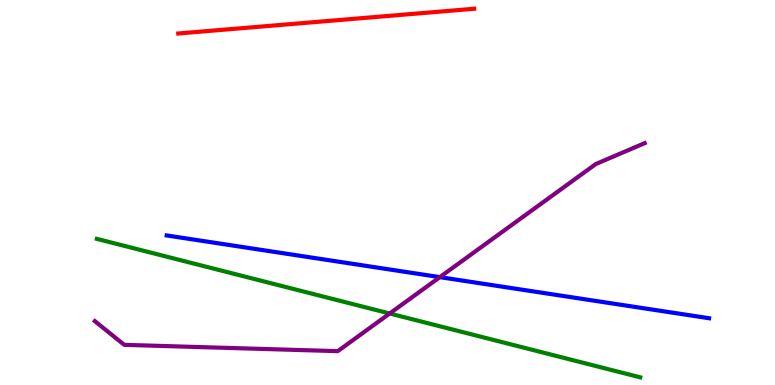[{'lines': ['blue', 'red'], 'intersections': []}, {'lines': ['green', 'red'], 'intersections': []}, {'lines': ['purple', 'red'], 'intersections': []}, {'lines': ['blue', 'green'], 'intersections': []}, {'lines': ['blue', 'purple'], 'intersections': [{'x': 5.68, 'y': 2.8}]}, {'lines': ['green', 'purple'], 'intersections': [{'x': 5.03, 'y': 1.86}]}]